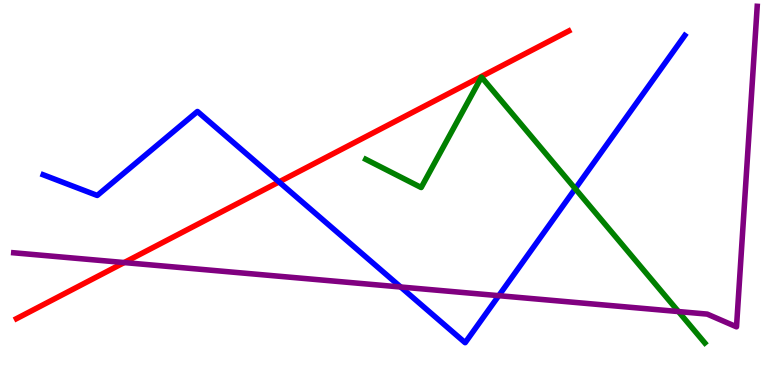[{'lines': ['blue', 'red'], 'intersections': [{'x': 3.6, 'y': 5.27}]}, {'lines': ['green', 'red'], 'intersections': []}, {'lines': ['purple', 'red'], 'intersections': [{'x': 1.6, 'y': 3.18}]}, {'lines': ['blue', 'green'], 'intersections': [{'x': 7.42, 'y': 5.1}]}, {'lines': ['blue', 'purple'], 'intersections': [{'x': 5.17, 'y': 2.55}, {'x': 6.44, 'y': 2.32}]}, {'lines': ['green', 'purple'], 'intersections': [{'x': 8.75, 'y': 1.91}]}]